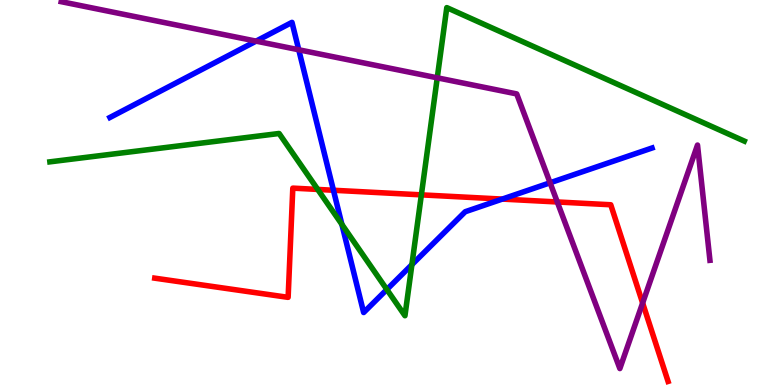[{'lines': ['blue', 'red'], 'intersections': [{'x': 4.3, 'y': 5.06}, {'x': 6.48, 'y': 4.83}]}, {'lines': ['green', 'red'], 'intersections': [{'x': 4.1, 'y': 5.08}, {'x': 5.44, 'y': 4.94}]}, {'lines': ['purple', 'red'], 'intersections': [{'x': 7.19, 'y': 4.75}, {'x': 8.29, 'y': 2.13}]}, {'lines': ['blue', 'green'], 'intersections': [{'x': 4.41, 'y': 4.17}, {'x': 4.99, 'y': 2.48}, {'x': 5.31, 'y': 3.13}]}, {'lines': ['blue', 'purple'], 'intersections': [{'x': 3.3, 'y': 8.93}, {'x': 3.85, 'y': 8.71}, {'x': 7.1, 'y': 5.25}]}, {'lines': ['green', 'purple'], 'intersections': [{'x': 5.64, 'y': 7.98}]}]